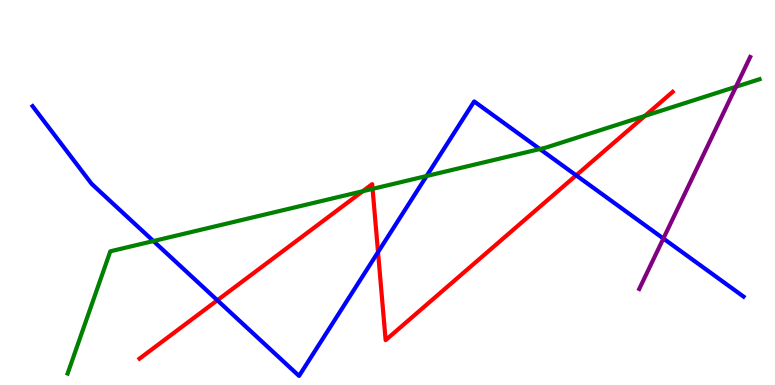[{'lines': ['blue', 'red'], 'intersections': [{'x': 2.8, 'y': 2.2}, {'x': 4.88, 'y': 3.45}, {'x': 7.43, 'y': 5.45}]}, {'lines': ['green', 'red'], 'intersections': [{'x': 4.68, 'y': 5.03}, {'x': 4.81, 'y': 5.09}, {'x': 8.32, 'y': 6.99}]}, {'lines': ['purple', 'red'], 'intersections': []}, {'lines': ['blue', 'green'], 'intersections': [{'x': 1.98, 'y': 3.74}, {'x': 5.5, 'y': 5.43}, {'x': 6.97, 'y': 6.13}]}, {'lines': ['blue', 'purple'], 'intersections': [{'x': 8.56, 'y': 3.8}]}, {'lines': ['green', 'purple'], 'intersections': [{'x': 9.5, 'y': 7.75}]}]